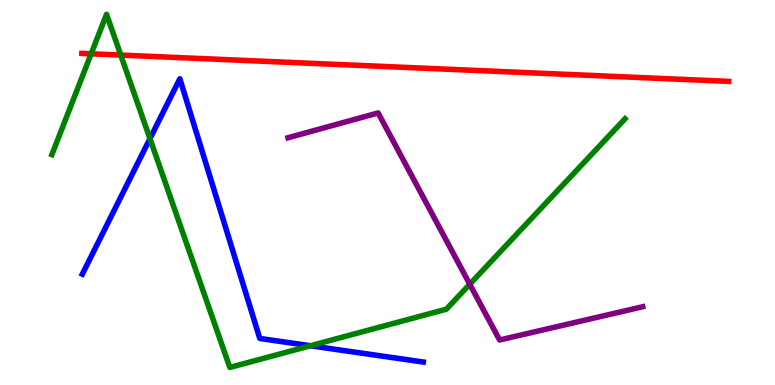[{'lines': ['blue', 'red'], 'intersections': []}, {'lines': ['green', 'red'], 'intersections': [{'x': 1.18, 'y': 8.6}, {'x': 1.56, 'y': 8.57}]}, {'lines': ['purple', 'red'], 'intersections': []}, {'lines': ['blue', 'green'], 'intersections': [{'x': 1.94, 'y': 6.4}, {'x': 4.01, 'y': 1.02}]}, {'lines': ['blue', 'purple'], 'intersections': []}, {'lines': ['green', 'purple'], 'intersections': [{'x': 6.06, 'y': 2.62}]}]